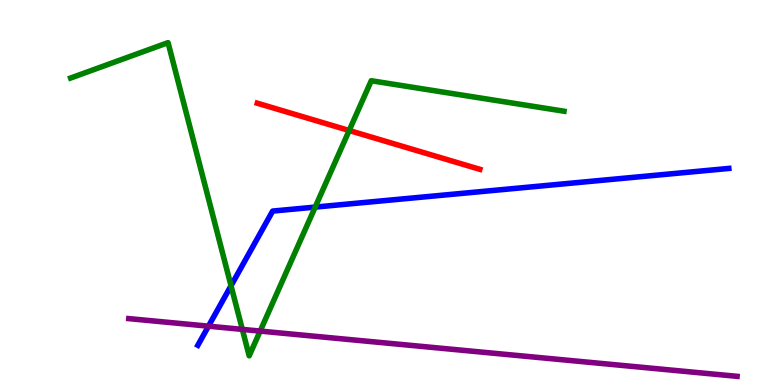[{'lines': ['blue', 'red'], 'intersections': []}, {'lines': ['green', 'red'], 'intersections': [{'x': 4.51, 'y': 6.61}]}, {'lines': ['purple', 'red'], 'intersections': []}, {'lines': ['blue', 'green'], 'intersections': [{'x': 2.98, 'y': 2.58}, {'x': 4.07, 'y': 4.62}]}, {'lines': ['blue', 'purple'], 'intersections': [{'x': 2.69, 'y': 1.53}]}, {'lines': ['green', 'purple'], 'intersections': [{'x': 3.13, 'y': 1.44}, {'x': 3.36, 'y': 1.4}]}]